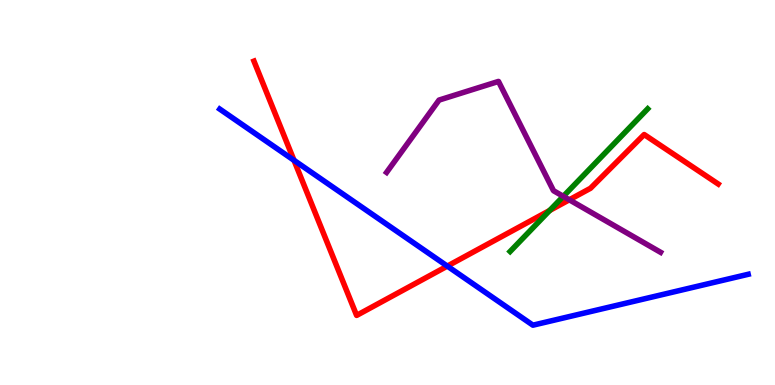[{'lines': ['blue', 'red'], 'intersections': [{'x': 3.79, 'y': 5.84}, {'x': 5.77, 'y': 3.09}]}, {'lines': ['green', 'red'], 'intersections': [{'x': 7.09, 'y': 4.53}]}, {'lines': ['purple', 'red'], 'intersections': [{'x': 7.35, 'y': 4.81}]}, {'lines': ['blue', 'green'], 'intersections': []}, {'lines': ['blue', 'purple'], 'intersections': []}, {'lines': ['green', 'purple'], 'intersections': [{'x': 7.27, 'y': 4.9}]}]